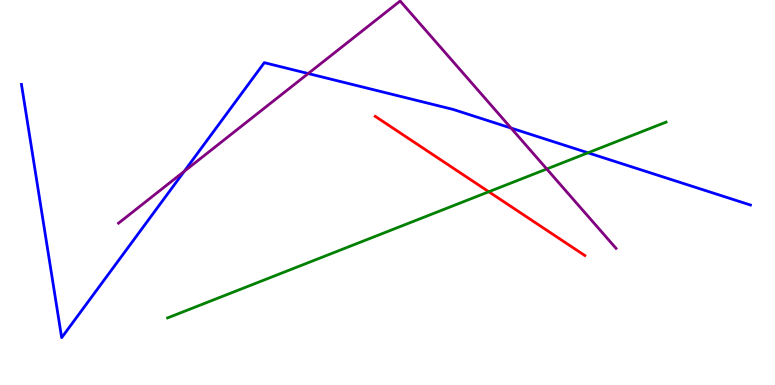[{'lines': ['blue', 'red'], 'intersections': []}, {'lines': ['green', 'red'], 'intersections': [{'x': 6.31, 'y': 5.02}]}, {'lines': ['purple', 'red'], 'intersections': []}, {'lines': ['blue', 'green'], 'intersections': [{'x': 7.59, 'y': 6.03}]}, {'lines': ['blue', 'purple'], 'intersections': [{'x': 2.38, 'y': 5.55}, {'x': 3.98, 'y': 8.09}, {'x': 6.59, 'y': 6.67}]}, {'lines': ['green', 'purple'], 'intersections': [{'x': 7.05, 'y': 5.61}]}]